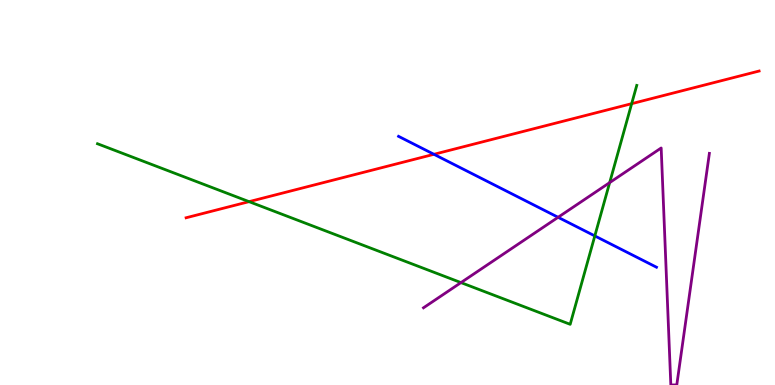[{'lines': ['blue', 'red'], 'intersections': [{'x': 5.6, 'y': 5.99}]}, {'lines': ['green', 'red'], 'intersections': [{'x': 3.21, 'y': 4.76}, {'x': 8.15, 'y': 7.31}]}, {'lines': ['purple', 'red'], 'intersections': []}, {'lines': ['blue', 'green'], 'intersections': [{'x': 7.68, 'y': 3.87}]}, {'lines': ['blue', 'purple'], 'intersections': [{'x': 7.2, 'y': 4.36}]}, {'lines': ['green', 'purple'], 'intersections': [{'x': 5.95, 'y': 2.66}, {'x': 7.87, 'y': 5.26}]}]